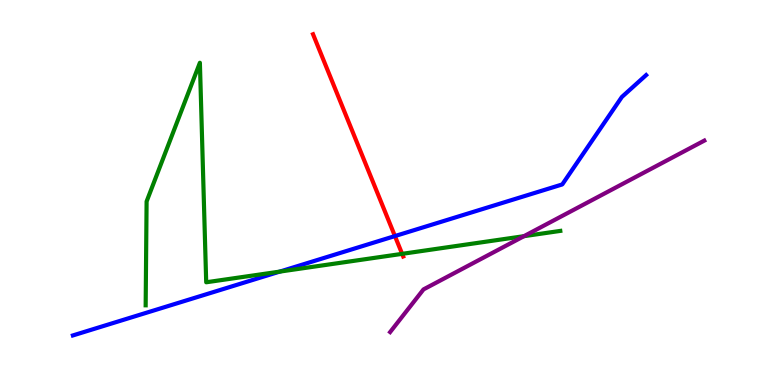[{'lines': ['blue', 'red'], 'intersections': [{'x': 5.1, 'y': 3.87}]}, {'lines': ['green', 'red'], 'intersections': [{'x': 5.19, 'y': 3.41}]}, {'lines': ['purple', 'red'], 'intersections': []}, {'lines': ['blue', 'green'], 'intersections': [{'x': 3.61, 'y': 2.95}]}, {'lines': ['blue', 'purple'], 'intersections': []}, {'lines': ['green', 'purple'], 'intersections': [{'x': 6.76, 'y': 3.87}]}]